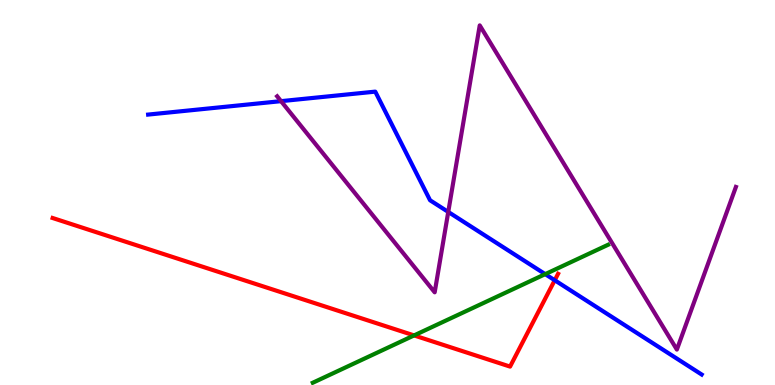[{'lines': ['blue', 'red'], 'intersections': [{'x': 7.16, 'y': 2.72}]}, {'lines': ['green', 'red'], 'intersections': [{'x': 5.34, 'y': 1.29}]}, {'lines': ['purple', 'red'], 'intersections': []}, {'lines': ['blue', 'green'], 'intersections': [{'x': 7.04, 'y': 2.88}]}, {'lines': ['blue', 'purple'], 'intersections': [{'x': 3.63, 'y': 7.37}, {'x': 5.78, 'y': 4.5}]}, {'lines': ['green', 'purple'], 'intersections': []}]